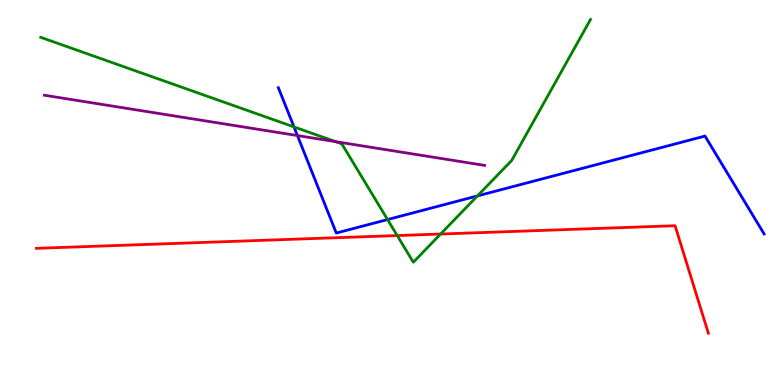[{'lines': ['blue', 'red'], 'intersections': []}, {'lines': ['green', 'red'], 'intersections': [{'x': 5.13, 'y': 3.88}, {'x': 5.69, 'y': 3.92}]}, {'lines': ['purple', 'red'], 'intersections': []}, {'lines': ['blue', 'green'], 'intersections': [{'x': 3.79, 'y': 6.7}, {'x': 5.0, 'y': 4.3}, {'x': 6.16, 'y': 4.91}]}, {'lines': ['blue', 'purple'], 'intersections': [{'x': 3.84, 'y': 6.48}]}, {'lines': ['green', 'purple'], 'intersections': [{'x': 4.33, 'y': 6.32}]}]